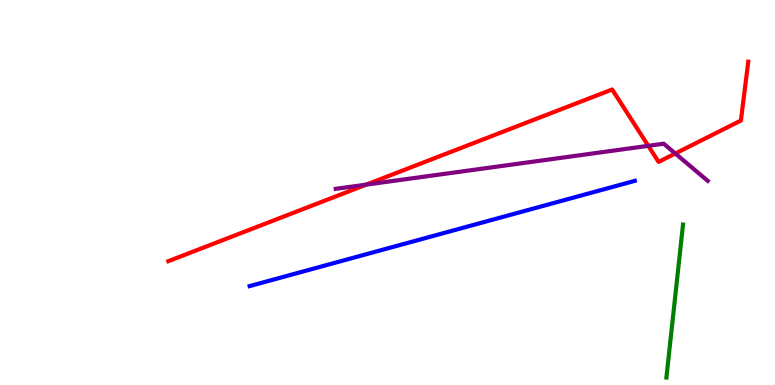[{'lines': ['blue', 'red'], 'intersections': []}, {'lines': ['green', 'red'], 'intersections': []}, {'lines': ['purple', 'red'], 'intersections': [{'x': 4.73, 'y': 5.2}, {'x': 8.36, 'y': 6.21}, {'x': 8.71, 'y': 6.01}]}, {'lines': ['blue', 'green'], 'intersections': []}, {'lines': ['blue', 'purple'], 'intersections': []}, {'lines': ['green', 'purple'], 'intersections': []}]